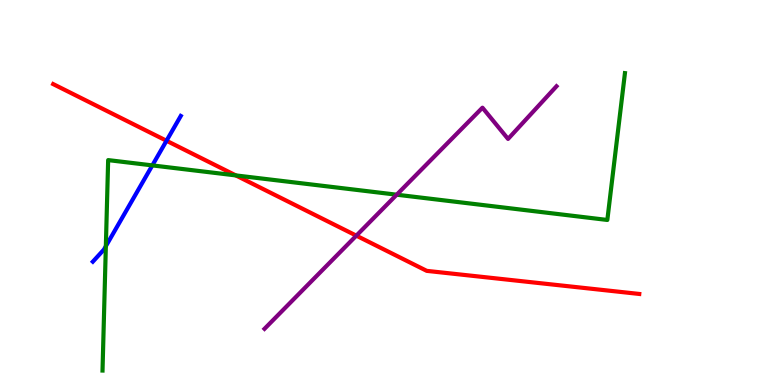[{'lines': ['blue', 'red'], 'intersections': [{'x': 2.15, 'y': 6.34}]}, {'lines': ['green', 'red'], 'intersections': [{'x': 3.04, 'y': 5.44}]}, {'lines': ['purple', 'red'], 'intersections': [{'x': 4.6, 'y': 3.88}]}, {'lines': ['blue', 'green'], 'intersections': [{'x': 1.37, 'y': 3.61}, {'x': 1.97, 'y': 5.7}]}, {'lines': ['blue', 'purple'], 'intersections': []}, {'lines': ['green', 'purple'], 'intersections': [{'x': 5.12, 'y': 4.94}]}]